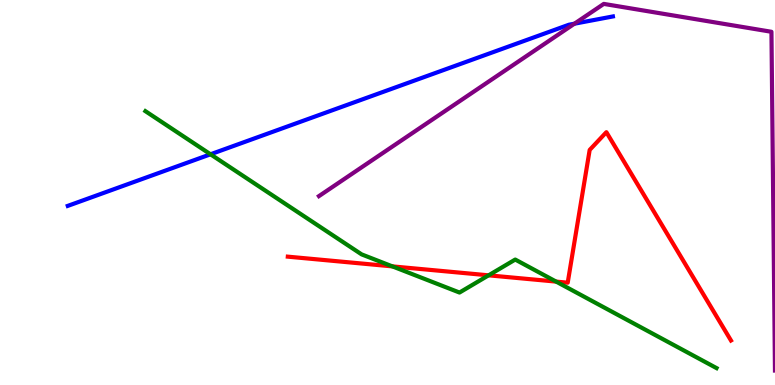[{'lines': ['blue', 'red'], 'intersections': []}, {'lines': ['green', 'red'], 'intersections': [{'x': 5.06, 'y': 3.08}, {'x': 6.3, 'y': 2.85}, {'x': 7.18, 'y': 2.69}]}, {'lines': ['purple', 'red'], 'intersections': []}, {'lines': ['blue', 'green'], 'intersections': [{'x': 2.72, 'y': 5.99}]}, {'lines': ['blue', 'purple'], 'intersections': [{'x': 7.41, 'y': 9.38}]}, {'lines': ['green', 'purple'], 'intersections': []}]